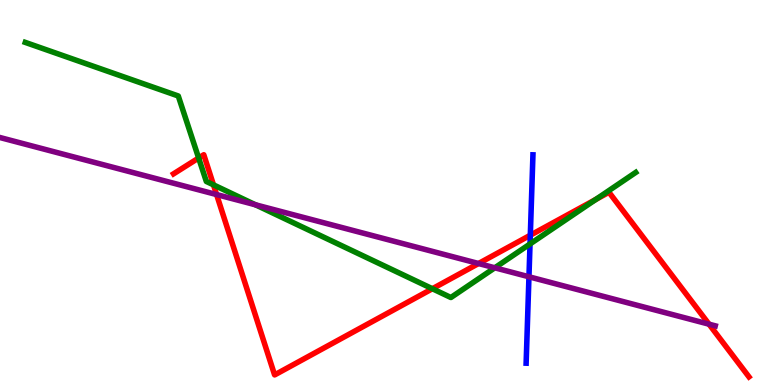[{'lines': ['blue', 'red'], 'intersections': [{'x': 6.84, 'y': 3.89}]}, {'lines': ['green', 'red'], 'intersections': [{'x': 2.56, 'y': 5.9}, {'x': 2.75, 'y': 5.2}, {'x': 5.58, 'y': 2.5}, {'x': 7.69, 'y': 4.82}]}, {'lines': ['purple', 'red'], 'intersections': [{'x': 2.79, 'y': 4.95}, {'x': 6.17, 'y': 3.16}, {'x': 9.15, 'y': 1.58}]}, {'lines': ['blue', 'green'], 'intersections': [{'x': 6.84, 'y': 3.66}]}, {'lines': ['blue', 'purple'], 'intersections': [{'x': 6.83, 'y': 2.81}]}, {'lines': ['green', 'purple'], 'intersections': [{'x': 3.3, 'y': 4.68}, {'x': 6.38, 'y': 3.04}]}]